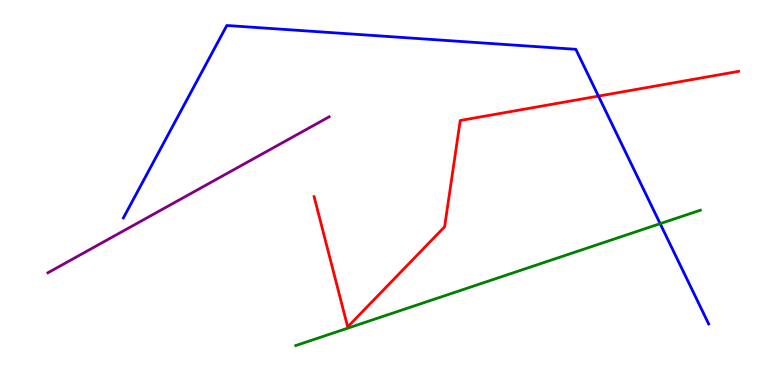[{'lines': ['blue', 'red'], 'intersections': [{'x': 7.72, 'y': 7.5}]}, {'lines': ['green', 'red'], 'intersections': []}, {'lines': ['purple', 'red'], 'intersections': []}, {'lines': ['blue', 'green'], 'intersections': [{'x': 8.52, 'y': 4.19}]}, {'lines': ['blue', 'purple'], 'intersections': []}, {'lines': ['green', 'purple'], 'intersections': []}]